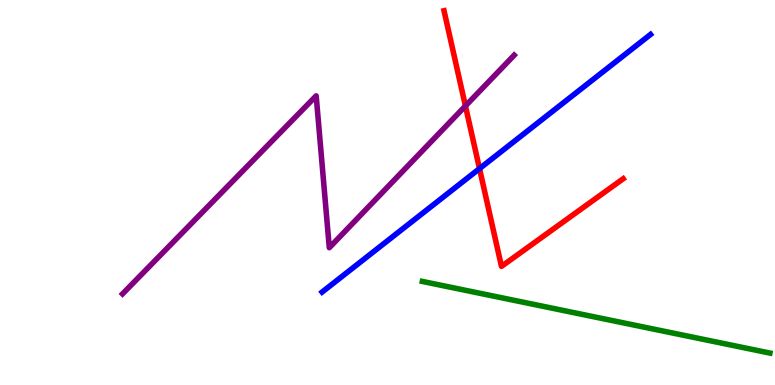[{'lines': ['blue', 'red'], 'intersections': [{'x': 6.19, 'y': 5.62}]}, {'lines': ['green', 'red'], 'intersections': []}, {'lines': ['purple', 'red'], 'intersections': [{'x': 6.01, 'y': 7.25}]}, {'lines': ['blue', 'green'], 'intersections': []}, {'lines': ['blue', 'purple'], 'intersections': []}, {'lines': ['green', 'purple'], 'intersections': []}]